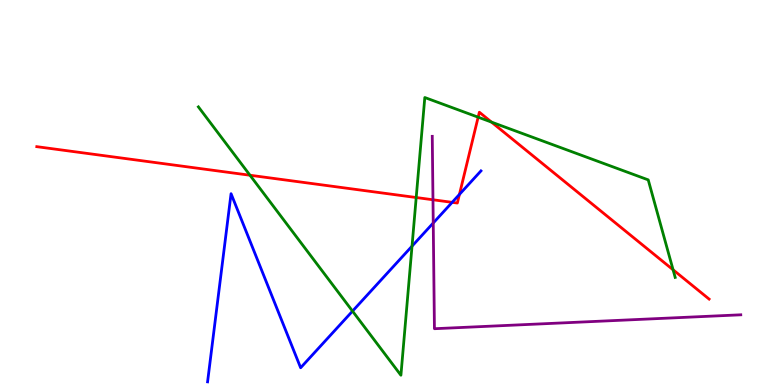[{'lines': ['blue', 'red'], 'intersections': [{'x': 5.83, 'y': 4.74}, {'x': 5.93, 'y': 4.95}]}, {'lines': ['green', 'red'], 'intersections': [{'x': 3.23, 'y': 5.45}, {'x': 5.37, 'y': 4.87}, {'x': 6.17, 'y': 6.96}, {'x': 6.34, 'y': 6.83}, {'x': 8.68, 'y': 2.99}]}, {'lines': ['purple', 'red'], 'intersections': [{'x': 5.59, 'y': 4.81}]}, {'lines': ['blue', 'green'], 'intersections': [{'x': 4.55, 'y': 1.92}, {'x': 5.32, 'y': 3.61}]}, {'lines': ['blue', 'purple'], 'intersections': [{'x': 5.59, 'y': 4.21}]}, {'lines': ['green', 'purple'], 'intersections': []}]